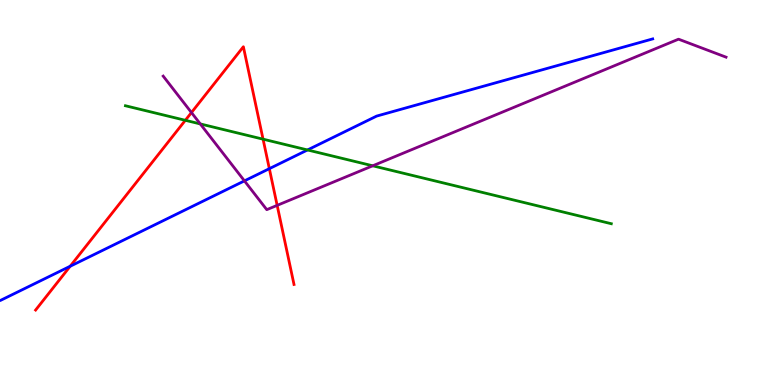[{'lines': ['blue', 'red'], 'intersections': [{'x': 0.905, 'y': 3.08}, {'x': 3.48, 'y': 5.62}]}, {'lines': ['green', 'red'], 'intersections': [{'x': 2.39, 'y': 6.88}, {'x': 3.39, 'y': 6.39}]}, {'lines': ['purple', 'red'], 'intersections': [{'x': 2.47, 'y': 7.08}, {'x': 3.58, 'y': 4.67}]}, {'lines': ['blue', 'green'], 'intersections': [{'x': 3.97, 'y': 6.1}]}, {'lines': ['blue', 'purple'], 'intersections': [{'x': 3.15, 'y': 5.3}]}, {'lines': ['green', 'purple'], 'intersections': [{'x': 2.58, 'y': 6.78}, {'x': 4.81, 'y': 5.69}]}]